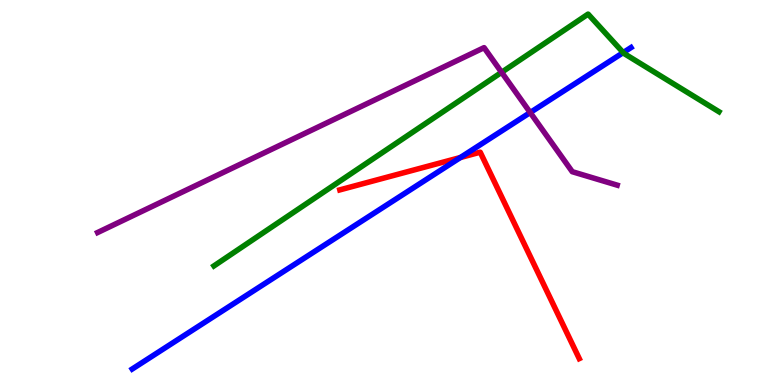[{'lines': ['blue', 'red'], 'intersections': [{'x': 5.94, 'y': 5.91}]}, {'lines': ['green', 'red'], 'intersections': []}, {'lines': ['purple', 'red'], 'intersections': []}, {'lines': ['blue', 'green'], 'intersections': [{'x': 8.04, 'y': 8.63}]}, {'lines': ['blue', 'purple'], 'intersections': [{'x': 6.84, 'y': 7.08}]}, {'lines': ['green', 'purple'], 'intersections': [{'x': 6.47, 'y': 8.12}]}]